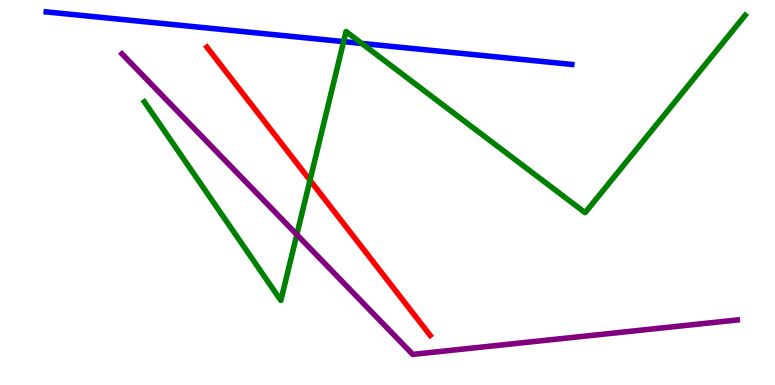[{'lines': ['blue', 'red'], 'intersections': []}, {'lines': ['green', 'red'], 'intersections': [{'x': 4.0, 'y': 5.32}]}, {'lines': ['purple', 'red'], 'intersections': []}, {'lines': ['blue', 'green'], 'intersections': [{'x': 4.43, 'y': 8.92}, {'x': 4.67, 'y': 8.87}]}, {'lines': ['blue', 'purple'], 'intersections': []}, {'lines': ['green', 'purple'], 'intersections': [{'x': 3.83, 'y': 3.91}]}]